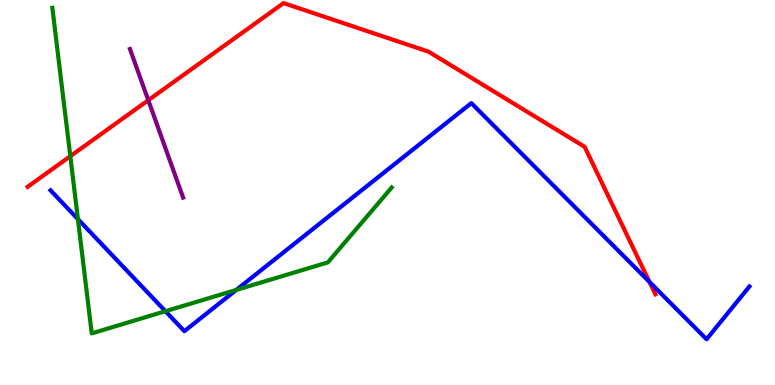[{'lines': ['blue', 'red'], 'intersections': [{'x': 8.38, 'y': 2.68}]}, {'lines': ['green', 'red'], 'intersections': [{'x': 0.907, 'y': 5.94}]}, {'lines': ['purple', 'red'], 'intersections': [{'x': 1.91, 'y': 7.4}]}, {'lines': ['blue', 'green'], 'intersections': [{'x': 1.01, 'y': 4.31}, {'x': 2.13, 'y': 1.92}, {'x': 3.05, 'y': 2.47}]}, {'lines': ['blue', 'purple'], 'intersections': []}, {'lines': ['green', 'purple'], 'intersections': []}]